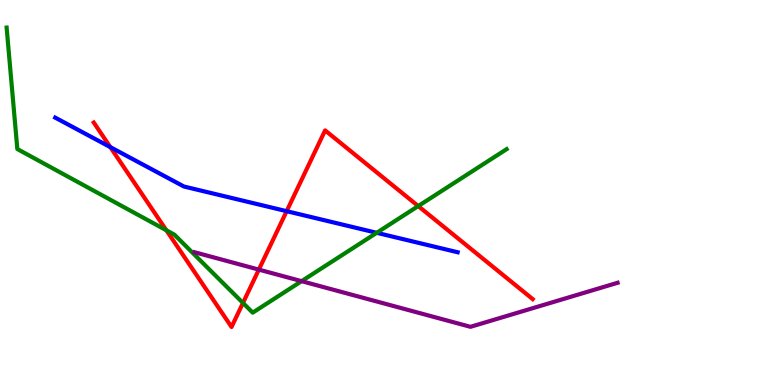[{'lines': ['blue', 'red'], 'intersections': [{'x': 1.42, 'y': 6.18}, {'x': 3.7, 'y': 4.51}]}, {'lines': ['green', 'red'], 'intersections': [{'x': 2.15, 'y': 4.02}, {'x': 3.14, 'y': 2.13}, {'x': 5.4, 'y': 4.65}]}, {'lines': ['purple', 'red'], 'intersections': [{'x': 3.34, 'y': 3.0}]}, {'lines': ['blue', 'green'], 'intersections': [{'x': 4.86, 'y': 3.95}]}, {'lines': ['blue', 'purple'], 'intersections': []}, {'lines': ['green', 'purple'], 'intersections': [{'x': 3.89, 'y': 2.7}]}]